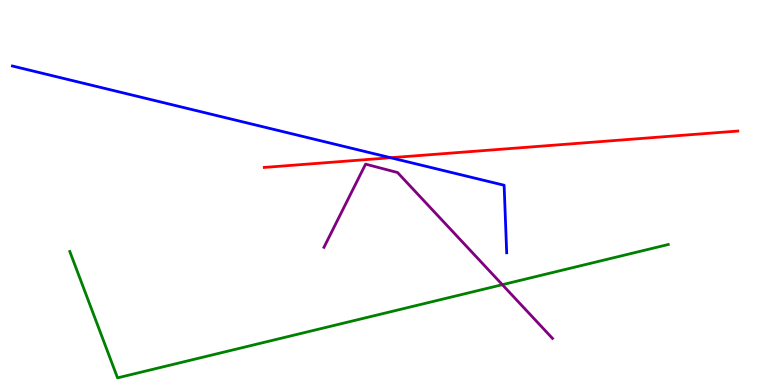[{'lines': ['blue', 'red'], 'intersections': [{'x': 5.04, 'y': 5.9}]}, {'lines': ['green', 'red'], 'intersections': []}, {'lines': ['purple', 'red'], 'intersections': []}, {'lines': ['blue', 'green'], 'intersections': []}, {'lines': ['blue', 'purple'], 'intersections': []}, {'lines': ['green', 'purple'], 'intersections': [{'x': 6.48, 'y': 2.61}]}]